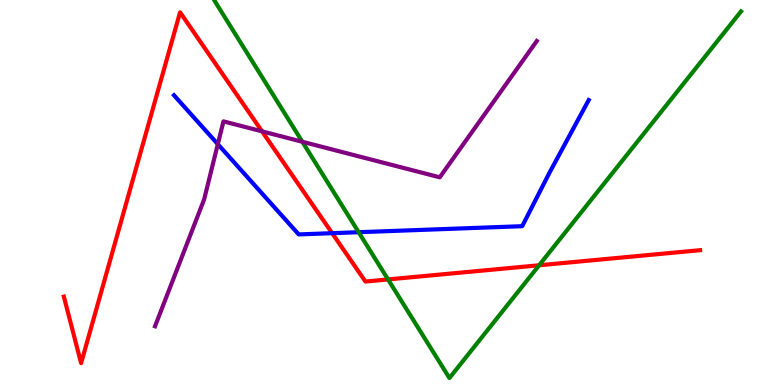[{'lines': ['blue', 'red'], 'intersections': [{'x': 4.29, 'y': 3.94}]}, {'lines': ['green', 'red'], 'intersections': [{'x': 5.01, 'y': 2.74}, {'x': 6.96, 'y': 3.11}]}, {'lines': ['purple', 'red'], 'intersections': [{'x': 3.38, 'y': 6.59}]}, {'lines': ['blue', 'green'], 'intersections': [{'x': 4.63, 'y': 3.97}]}, {'lines': ['blue', 'purple'], 'intersections': [{'x': 2.81, 'y': 6.26}]}, {'lines': ['green', 'purple'], 'intersections': [{'x': 3.9, 'y': 6.32}]}]